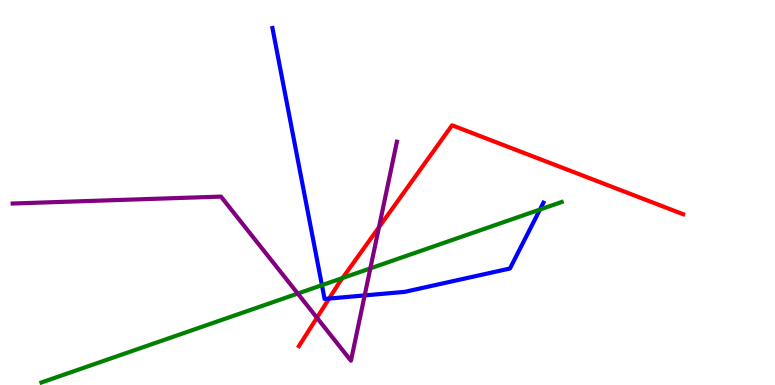[{'lines': ['blue', 'red'], 'intersections': [{'x': 4.25, 'y': 2.25}]}, {'lines': ['green', 'red'], 'intersections': [{'x': 4.42, 'y': 2.78}]}, {'lines': ['purple', 'red'], 'intersections': [{'x': 4.09, 'y': 1.75}, {'x': 4.89, 'y': 4.1}]}, {'lines': ['blue', 'green'], 'intersections': [{'x': 4.15, 'y': 2.59}, {'x': 6.97, 'y': 4.56}]}, {'lines': ['blue', 'purple'], 'intersections': [{'x': 4.71, 'y': 2.33}]}, {'lines': ['green', 'purple'], 'intersections': [{'x': 3.84, 'y': 2.38}, {'x': 4.78, 'y': 3.03}]}]